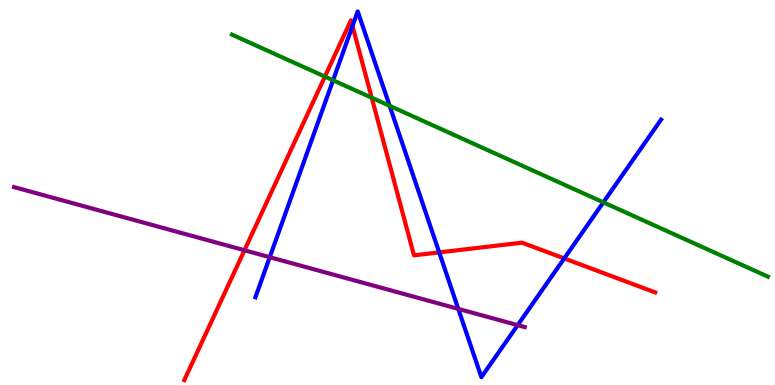[{'lines': ['blue', 'red'], 'intersections': [{'x': 4.55, 'y': 9.32}, {'x': 5.67, 'y': 3.44}, {'x': 7.28, 'y': 3.29}]}, {'lines': ['green', 'red'], 'intersections': [{'x': 4.19, 'y': 8.01}, {'x': 4.8, 'y': 7.46}]}, {'lines': ['purple', 'red'], 'intersections': [{'x': 3.15, 'y': 3.5}]}, {'lines': ['blue', 'green'], 'intersections': [{'x': 4.3, 'y': 7.91}, {'x': 5.03, 'y': 7.25}, {'x': 7.79, 'y': 4.74}]}, {'lines': ['blue', 'purple'], 'intersections': [{'x': 3.48, 'y': 3.32}, {'x': 5.91, 'y': 1.98}, {'x': 6.68, 'y': 1.55}]}, {'lines': ['green', 'purple'], 'intersections': []}]